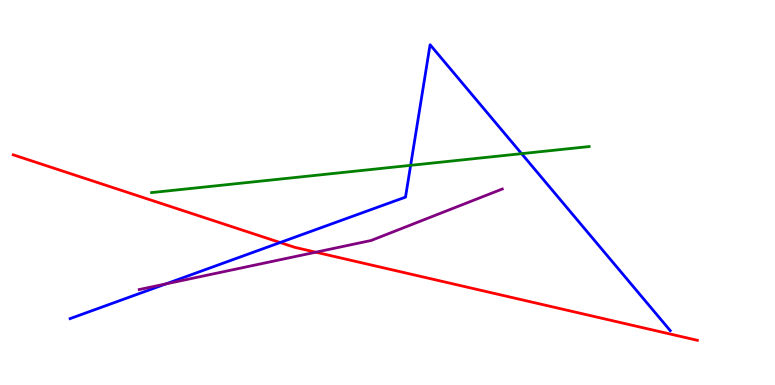[{'lines': ['blue', 'red'], 'intersections': [{'x': 3.61, 'y': 3.7}]}, {'lines': ['green', 'red'], 'intersections': []}, {'lines': ['purple', 'red'], 'intersections': [{'x': 4.07, 'y': 3.45}]}, {'lines': ['blue', 'green'], 'intersections': [{'x': 5.3, 'y': 5.71}, {'x': 6.73, 'y': 6.01}]}, {'lines': ['blue', 'purple'], 'intersections': [{'x': 2.14, 'y': 2.63}]}, {'lines': ['green', 'purple'], 'intersections': []}]